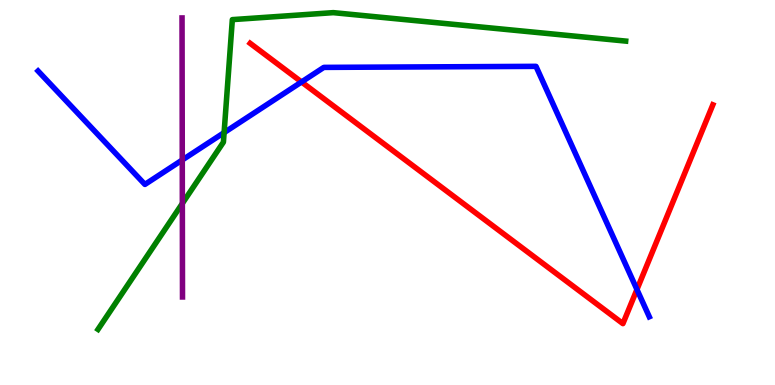[{'lines': ['blue', 'red'], 'intersections': [{'x': 3.89, 'y': 7.87}, {'x': 8.22, 'y': 2.48}]}, {'lines': ['green', 'red'], 'intersections': []}, {'lines': ['purple', 'red'], 'intersections': []}, {'lines': ['blue', 'green'], 'intersections': [{'x': 2.89, 'y': 6.56}]}, {'lines': ['blue', 'purple'], 'intersections': [{'x': 2.35, 'y': 5.84}]}, {'lines': ['green', 'purple'], 'intersections': [{'x': 2.35, 'y': 4.72}]}]